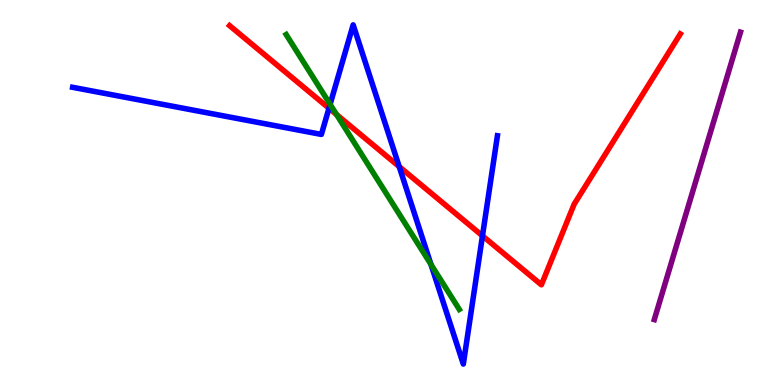[{'lines': ['blue', 'red'], 'intersections': [{'x': 4.24, 'y': 7.19}, {'x': 5.15, 'y': 5.67}, {'x': 6.23, 'y': 3.87}]}, {'lines': ['green', 'red'], 'intersections': [{'x': 4.34, 'y': 7.03}]}, {'lines': ['purple', 'red'], 'intersections': []}, {'lines': ['blue', 'green'], 'intersections': [{'x': 4.26, 'y': 7.29}, {'x': 5.56, 'y': 3.13}]}, {'lines': ['blue', 'purple'], 'intersections': []}, {'lines': ['green', 'purple'], 'intersections': []}]